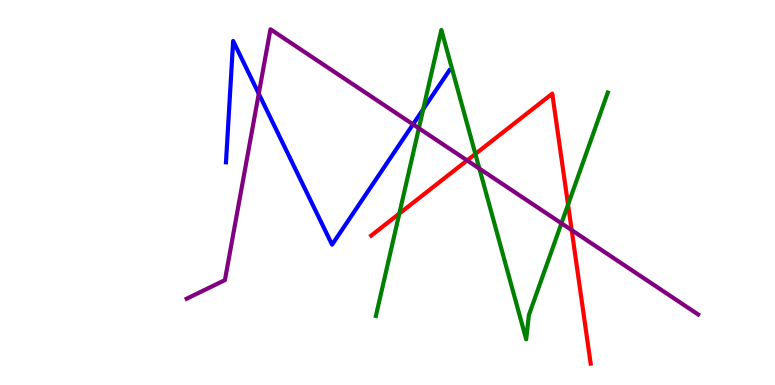[{'lines': ['blue', 'red'], 'intersections': []}, {'lines': ['green', 'red'], 'intersections': [{'x': 5.15, 'y': 4.45}, {'x': 6.13, 'y': 6.0}, {'x': 7.33, 'y': 4.68}]}, {'lines': ['purple', 'red'], 'intersections': [{'x': 6.03, 'y': 5.83}, {'x': 7.38, 'y': 4.02}]}, {'lines': ['blue', 'green'], 'intersections': [{'x': 5.46, 'y': 7.16}]}, {'lines': ['blue', 'purple'], 'intersections': [{'x': 3.34, 'y': 7.57}, {'x': 5.33, 'y': 6.77}]}, {'lines': ['green', 'purple'], 'intersections': [{'x': 5.4, 'y': 6.67}, {'x': 6.19, 'y': 5.62}, {'x': 7.24, 'y': 4.2}]}]